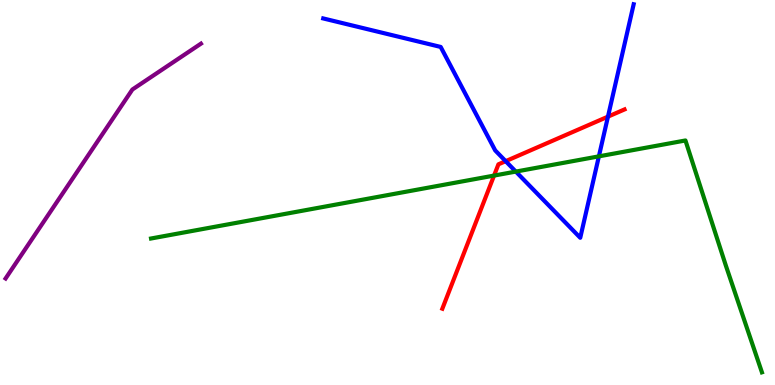[{'lines': ['blue', 'red'], 'intersections': [{'x': 6.52, 'y': 5.81}, {'x': 7.84, 'y': 6.97}]}, {'lines': ['green', 'red'], 'intersections': [{'x': 6.37, 'y': 5.44}]}, {'lines': ['purple', 'red'], 'intersections': []}, {'lines': ['blue', 'green'], 'intersections': [{'x': 6.66, 'y': 5.54}, {'x': 7.73, 'y': 5.94}]}, {'lines': ['blue', 'purple'], 'intersections': []}, {'lines': ['green', 'purple'], 'intersections': []}]